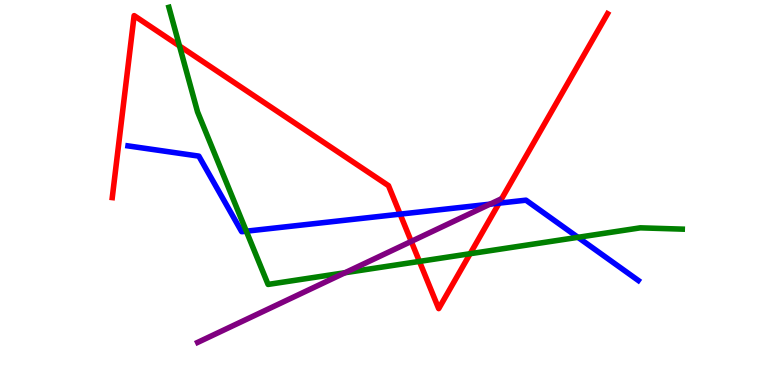[{'lines': ['blue', 'red'], 'intersections': [{'x': 5.16, 'y': 4.44}, {'x': 6.44, 'y': 4.72}]}, {'lines': ['green', 'red'], 'intersections': [{'x': 2.32, 'y': 8.81}, {'x': 5.41, 'y': 3.21}, {'x': 6.07, 'y': 3.41}]}, {'lines': ['purple', 'red'], 'intersections': [{'x': 5.31, 'y': 3.73}]}, {'lines': ['blue', 'green'], 'intersections': [{'x': 3.18, 'y': 4.0}, {'x': 7.46, 'y': 3.84}]}, {'lines': ['blue', 'purple'], 'intersections': [{'x': 6.32, 'y': 4.7}]}, {'lines': ['green', 'purple'], 'intersections': [{'x': 4.45, 'y': 2.92}]}]